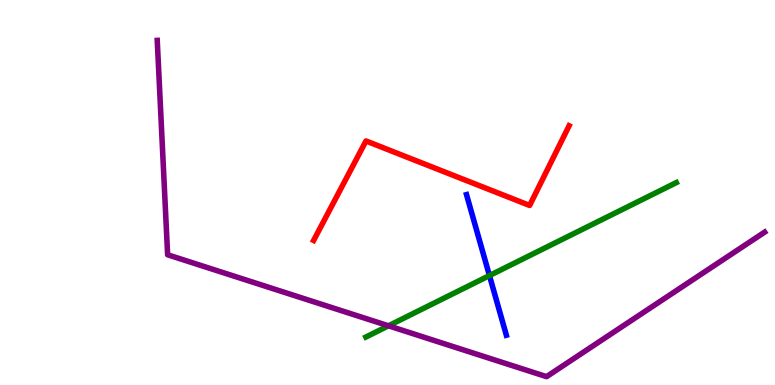[{'lines': ['blue', 'red'], 'intersections': []}, {'lines': ['green', 'red'], 'intersections': []}, {'lines': ['purple', 'red'], 'intersections': []}, {'lines': ['blue', 'green'], 'intersections': [{'x': 6.32, 'y': 2.84}]}, {'lines': ['blue', 'purple'], 'intersections': []}, {'lines': ['green', 'purple'], 'intersections': [{'x': 5.01, 'y': 1.54}]}]